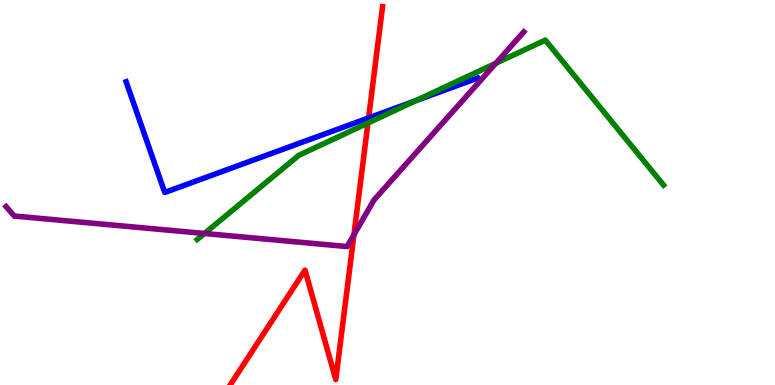[{'lines': ['blue', 'red'], 'intersections': [{'x': 4.76, 'y': 6.94}]}, {'lines': ['green', 'red'], 'intersections': [{'x': 4.75, 'y': 6.8}]}, {'lines': ['purple', 'red'], 'intersections': [{'x': 4.57, 'y': 3.9}]}, {'lines': ['blue', 'green'], 'intersections': [{'x': 5.36, 'y': 7.38}]}, {'lines': ['blue', 'purple'], 'intersections': []}, {'lines': ['green', 'purple'], 'intersections': [{'x': 2.64, 'y': 3.94}, {'x': 6.4, 'y': 8.36}]}]